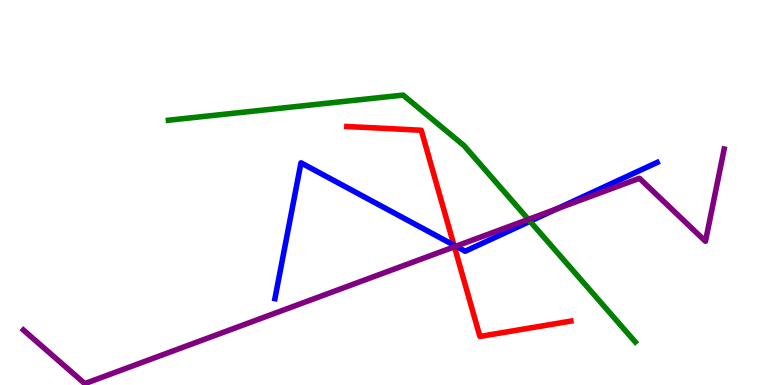[{'lines': ['blue', 'red'], 'intersections': [{'x': 5.86, 'y': 3.63}]}, {'lines': ['green', 'red'], 'intersections': []}, {'lines': ['purple', 'red'], 'intersections': [{'x': 5.86, 'y': 3.59}]}, {'lines': ['blue', 'green'], 'intersections': [{'x': 6.84, 'y': 4.25}]}, {'lines': ['blue', 'purple'], 'intersections': [{'x': 5.88, 'y': 3.6}, {'x': 7.18, 'y': 4.57}]}, {'lines': ['green', 'purple'], 'intersections': [{'x': 6.82, 'y': 4.3}]}]